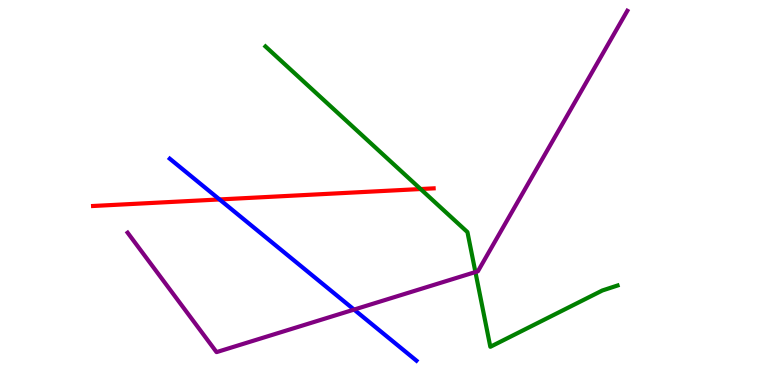[{'lines': ['blue', 'red'], 'intersections': [{'x': 2.83, 'y': 4.82}]}, {'lines': ['green', 'red'], 'intersections': [{'x': 5.43, 'y': 5.09}]}, {'lines': ['purple', 'red'], 'intersections': []}, {'lines': ['blue', 'green'], 'intersections': []}, {'lines': ['blue', 'purple'], 'intersections': [{'x': 4.57, 'y': 1.96}]}, {'lines': ['green', 'purple'], 'intersections': [{'x': 6.13, 'y': 2.93}]}]